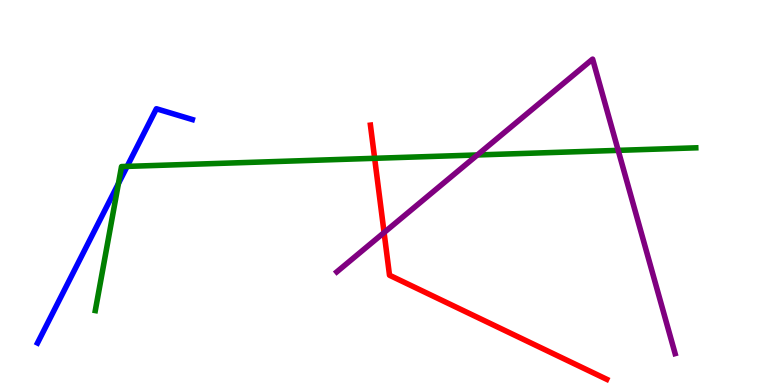[{'lines': ['blue', 'red'], 'intersections': []}, {'lines': ['green', 'red'], 'intersections': [{'x': 4.83, 'y': 5.89}]}, {'lines': ['purple', 'red'], 'intersections': [{'x': 4.96, 'y': 3.96}]}, {'lines': ['blue', 'green'], 'intersections': [{'x': 1.53, 'y': 5.23}, {'x': 1.64, 'y': 5.68}]}, {'lines': ['blue', 'purple'], 'intersections': []}, {'lines': ['green', 'purple'], 'intersections': [{'x': 6.16, 'y': 5.98}, {'x': 7.98, 'y': 6.09}]}]